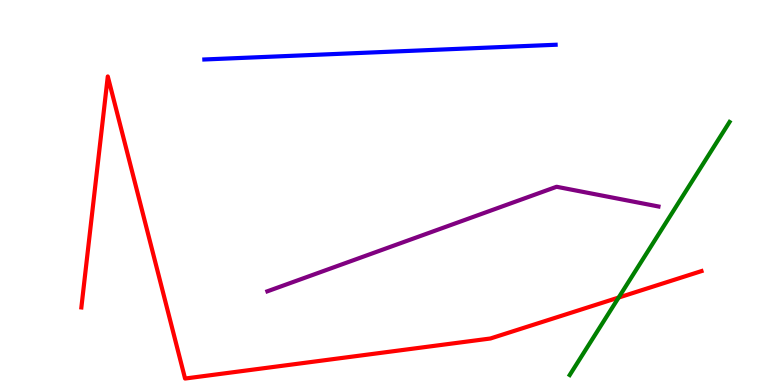[{'lines': ['blue', 'red'], 'intersections': []}, {'lines': ['green', 'red'], 'intersections': [{'x': 7.98, 'y': 2.27}]}, {'lines': ['purple', 'red'], 'intersections': []}, {'lines': ['blue', 'green'], 'intersections': []}, {'lines': ['blue', 'purple'], 'intersections': []}, {'lines': ['green', 'purple'], 'intersections': []}]